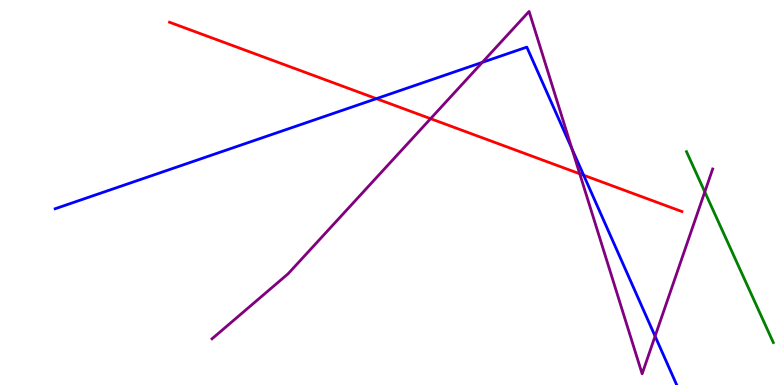[{'lines': ['blue', 'red'], 'intersections': [{'x': 4.86, 'y': 7.44}, {'x': 7.53, 'y': 5.45}]}, {'lines': ['green', 'red'], 'intersections': []}, {'lines': ['purple', 'red'], 'intersections': [{'x': 5.56, 'y': 6.92}, {'x': 7.48, 'y': 5.49}]}, {'lines': ['blue', 'green'], 'intersections': []}, {'lines': ['blue', 'purple'], 'intersections': [{'x': 6.22, 'y': 8.38}, {'x': 7.38, 'y': 6.13}, {'x': 8.45, 'y': 1.27}]}, {'lines': ['green', 'purple'], 'intersections': [{'x': 9.09, 'y': 5.02}]}]